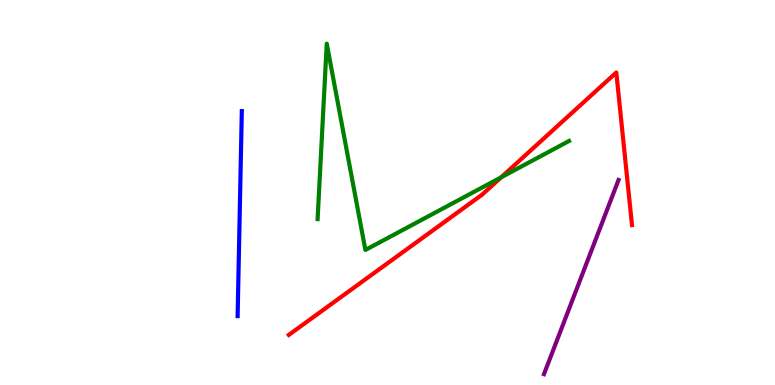[{'lines': ['blue', 'red'], 'intersections': []}, {'lines': ['green', 'red'], 'intersections': [{'x': 6.47, 'y': 5.39}]}, {'lines': ['purple', 'red'], 'intersections': []}, {'lines': ['blue', 'green'], 'intersections': []}, {'lines': ['blue', 'purple'], 'intersections': []}, {'lines': ['green', 'purple'], 'intersections': []}]